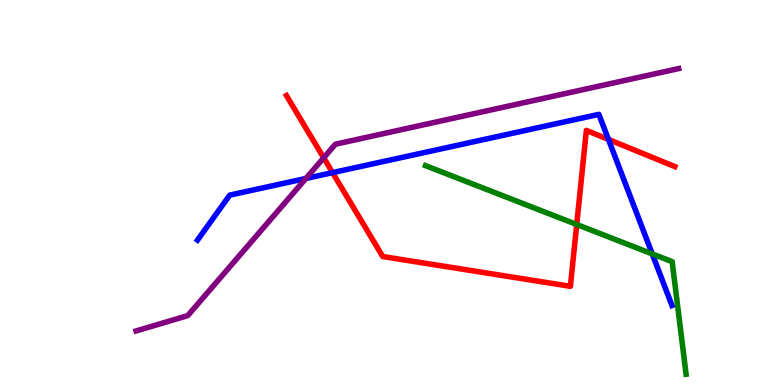[{'lines': ['blue', 'red'], 'intersections': [{'x': 4.29, 'y': 5.52}, {'x': 7.85, 'y': 6.38}]}, {'lines': ['green', 'red'], 'intersections': [{'x': 7.44, 'y': 4.17}]}, {'lines': ['purple', 'red'], 'intersections': [{'x': 4.18, 'y': 5.9}]}, {'lines': ['blue', 'green'], 'intersections': [{'x': 8.42, 'y': 3.41}]}, {'lines': ['blue', 'purple'], 'intersections': [{'x': 3.95, 'y': 5.36}]}, {'lines': ['green', 'purple'], 'intersections': []}]